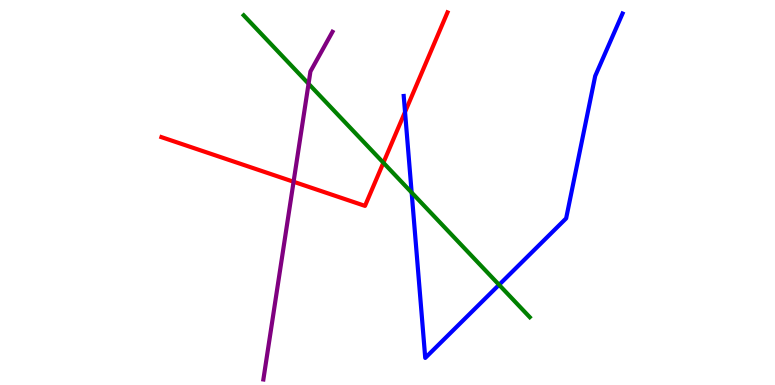[{'lines': ['blue', 'red'], 'intersections': [{'x': 5.23, 'y': 7.09}]}, {'lines': ['green', 'red'], 'intersections': [{'x': 4.95, 'y': 5.77}]}, {'lines': ['purple', 'red'], 'intersections': [{'x': 3.79, 'y': 5.28}]}, {'lines': ['blue', 'green'], 'intersections': [{'x': 5.31, 'y': 5.0}, {'x': 6.44, 'y': 2.6}]}, {'lines': ['blue', 'purple'], 'intersections': []}, {'lines': ['green', 'purple'], 'intersections': [{'x': 3.98, 'y': 7.82}]}]